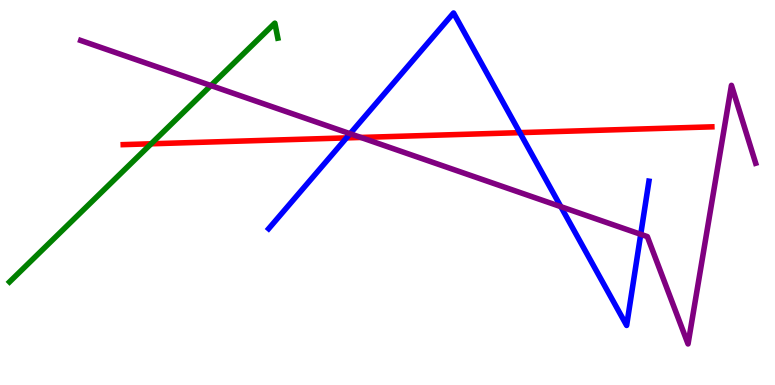[{'lines': ['blue', 'red'], 'intersections': [{'x': 4.47, 'y': 6.42}, {'x': 6.71, 'y': 6.55}]}, {'lines': ['green', 'red'], 'intersections': [{'x': 1.95, 'y': 6.27}]}, {'lines': ['purple', 'red'], 'intersections': [{'x': 4.66, 'y': 6.43}]}, {'lines': ['blue', 'green'], 'intersections': []}, {'lines': ['blue', 'purple'], 'intersections': [{'x': 4.52, 'y': 6.53}, {'x': 7.24, 'y': 4.63}, {'x': 8.27, 'y': 3.91}]}, {'lines': ['green', 'purple'], 'intersections': [{'x': 2.72, 'y': 7.78}]}]